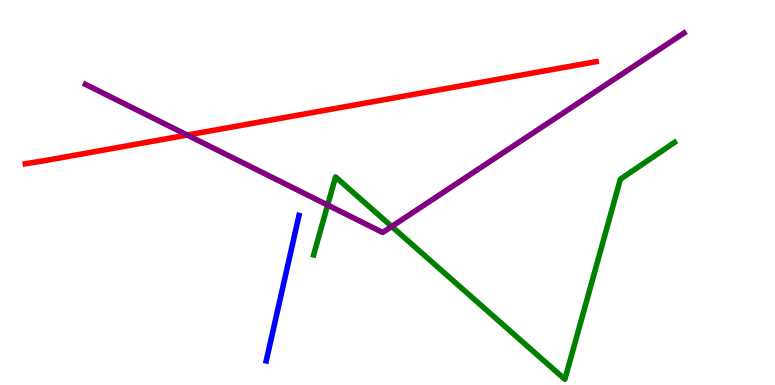[{'lines': ['blue', 'red'], 'intersections': []}, {'lines': ['green', 'red'], 'intersections': []}, {'lines': ['purple', 'red'], 'intersections': [{'x': 2.42, 'y': 6.49}]}, {'lines': ['blue', 'green'], 'intersections': []}, {'lines': ['blue', 'purple'], 'intersections': []}, {'lines': ['green', 'purple'], 'intersections': [{'x': 4.23, 'y': 4.67}, {'x': 5.05, 'y': 4.12}]}]